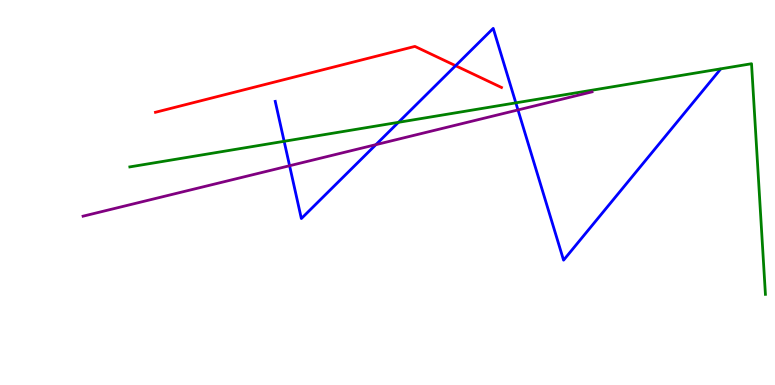[{'lines': ['blue', 'red'], 'intersections': [{'x': 5.88, 'y': 8.29}]}, {'lines': ['green', 'red'], 'intersections': []}, {'lines': ['purple', 'red'], 'intersections': []}, {'lines': ['blue', 'green'], 'intersections': [{'x': 3.67, 'y': 6.33}, {'x': 5.14, 'y': 6.82}, {'x': 6.66, 'y': 7.33}]}, {'lines': ['blue', 'purple'], 'intersections': [{'x': 3.74, 'y': 5.7}, {'x': 4.85, 'y': 6.24}, {'x': 6.68, 'y': 7.14}]}, {'lines': ['green', 'purple'], 'intersections': []}]